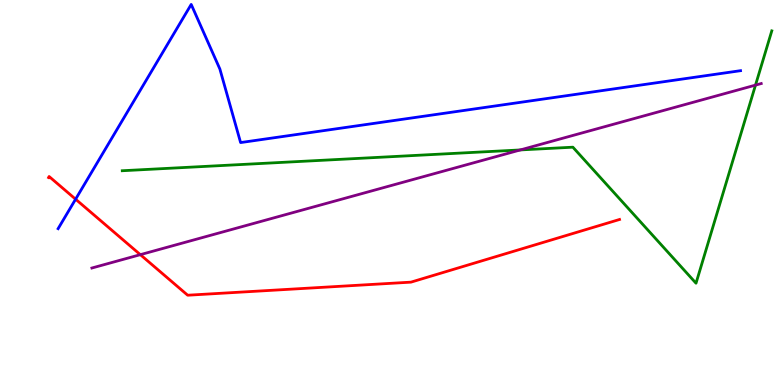[{'lines': ['blue', 'red'], 'intersections': [{'x': 0.975, 'y': 4.83}]}, {'lines': ['green', 'red'], 'intersections': []}, {'lines': ['purple', 'red'], 'intersections': [{'x': 1.81, 'y': 3.39}]}, {'lines': ['blue', 'green'], 'intersections': []}, {'lines': ['blue', 'purple'], 'intersections': []}, {'lines': ['green', 'purple'], 'intersections': [{'x': 6.71, 'y': 6.11}, {'x': 9.75, 'y': 7.79}]}]